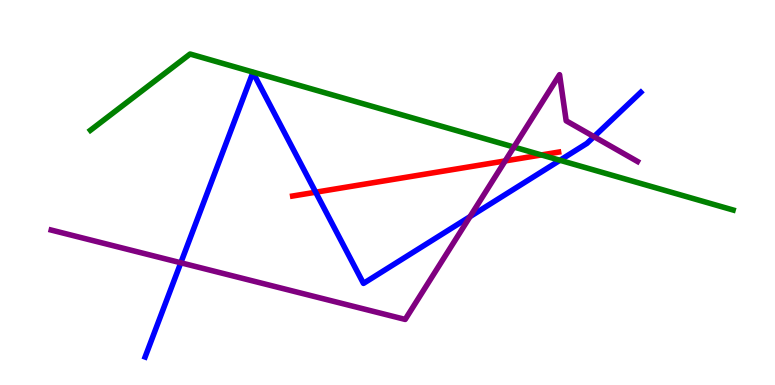[{'lines': ['blue', 'red'], 'intersections': [{'x': 4.07, 'y': 5.01}]}, {'lines': ['green', 'red'], 'intersections': [{'x': 6.99, 'y': 5.98}]}, {'lines': ['purple', 'red'], 'intersections': [{'x': 6.52, 'y': 5.82}]}, {'lines': ['blue', 'green'], 'intersections': [{'x': 7.23, 'y': 5.84}]}, {'lines': ['blue', 'purple'], 'intersections': [{'x': 2.33, 'y': 3.17}, {'x': 6.06, 'y': 4.37}, {'x': 7.66, 'y': 6.45}]}, {'lines': ['green', 'purple'], 'intersections': [{'x': 6.63, 'y': 6.18}]}]